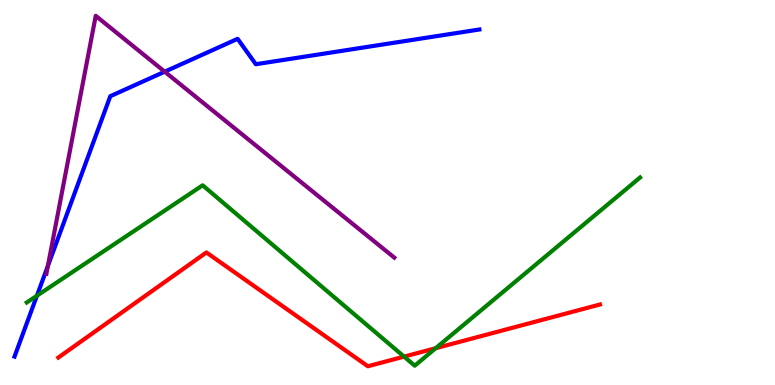[{'lines': ['blue', 'red'], 'intersections': []}, {'lines': ['green', 'red'], 'intersections': [{'x': 5.21, 'y': 0.737}, {'x': 5.62, 'y': 0.956}]}, {'lines': ['purple', 'red'], 'intersections': []}, {'lines': ['blue', 'green'], 'intersections': [{'x': 0.476, 'y': 2.32}]}, {'lines': ['blue', 'purple'], 'intersections': [{'x': 0.618, 'y': 3.09}, {'x': 2.13, 'y': 8.14}]}, {'lines': ['green', 'purple'], 'intersections': []}]